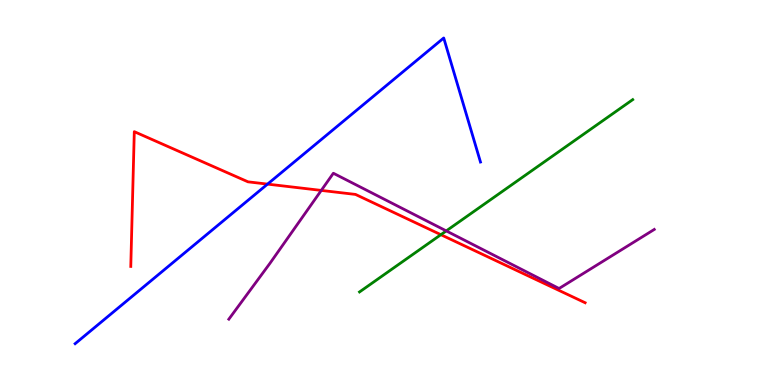[{'lines': ['blue', 'red'], 'intersections': [{'x': 3.45, 'y': 5.22}]}, {'lines': ['green', 'red'], 'intersections': [{'x': 5.69, 'y': 3.9}]}, {'lines': ['purple', 'red'], 'intersections': [{'x': 4.15, 'y': 5.05}]}, {'lines': ['blue', 'green'], 'intersections': []}, {'lines': ['blue', 'purple'], 'intersections': []}, {'lines': ['green', 'purple'], 'intersections': [{'x': 5.76, 'y': 4.0}]}]